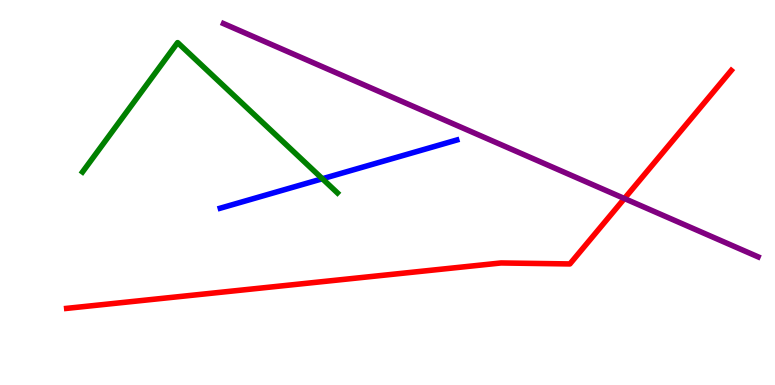[{'lines': ['blue', 'red'], 'intersections': []}, {'lines': ['green', 'red'], 'intersections': []}, {'lines': ['purple', 'red'], 'intersections': [{'x': 8.06, 'y': 4.84}]}, {'lines': ['blue', 'green'], 'intersections': [{'x': 4.16, 'y': 5.36}]}, {'lines': ['blue', 'purple'], 'intersections': []}, {'lines': ['green', 'purple'], 'intersections': []}]